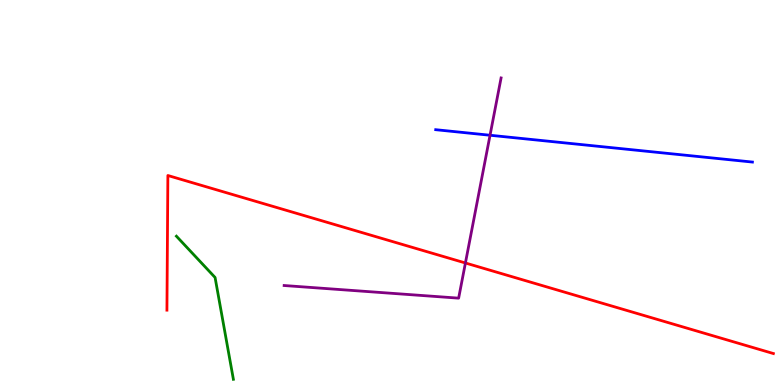[{'lines': ['blue', 'red'], 'intersections': []}, {'lines': ['green', 'red'], 'intersections': []}, {'lines': ['purple', 'red'], 'intersections': [{'x': 6.01, 'y': 3.17}]}, {'lines': ['blue', 'green'], 'intersections': []}, {'lines': ['blue', 'purple'], 'intersections': [{'x': 6.32, 'y': 6.49}]}, {'lines': ['green', 'purple'], 'intersections': []}]